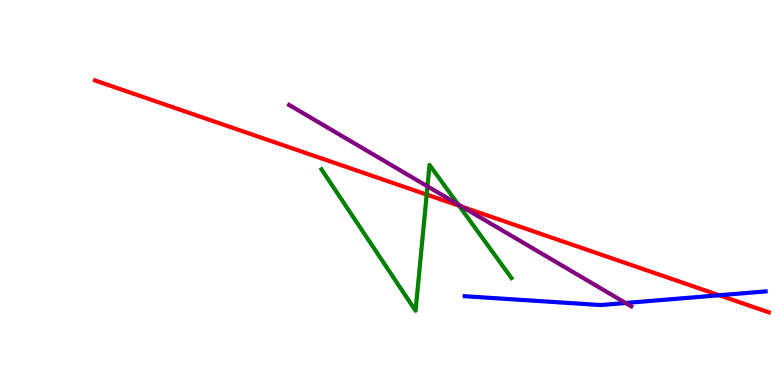[{'lines': ['blue', 'red'], 'intersections': [{'x': 9.28, 'y': 2.33}]}, {'lines': ['green', 'red'], 'intersections': [{'x': 5.51, 'y': 4.95}, {'x': 5.92, 'y': 4.66}]}, {'lines': ['purple', 'red'], 'intersections': [{'x': 5.96, 'y': 4.63}]}, {'lines': ['blue', 'green'], 'intersections': []}, {'lines': ['blue', 'purple'], 'intersections': [{'x': 8.07, 'y': 2.13}]}, {'lines': ['green', 'purple'], 'intersections': [{'x': 5.52, 'y': 5.16}, {'x': 5.91, 'y': 4.69}]}]